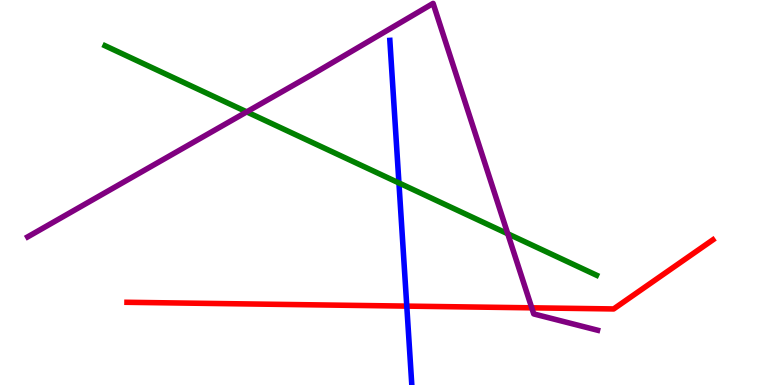[{'lines': ['blue', 'red'], 'intersections': [{'x': 5.25, 'y': 2.05}]}, {'lines': ['green', 'red'], 'intersections': []}, {'lines': ['purple', 'red'], 'intersections': [{'x': 6.86, 'y': 2.0}]}, {'lines': ['blue', 'green'], 'intersections': [{'x': 5.15, 'y': 5.25}]}, {'lines': ['blue', 'purple'], 'intersections': []}, {'lines': ['green', 'purple'], 'intersections': [{'x': 3.18, 'y': 7.09}, {'x': 6.55, 'y': 3.93}]}]